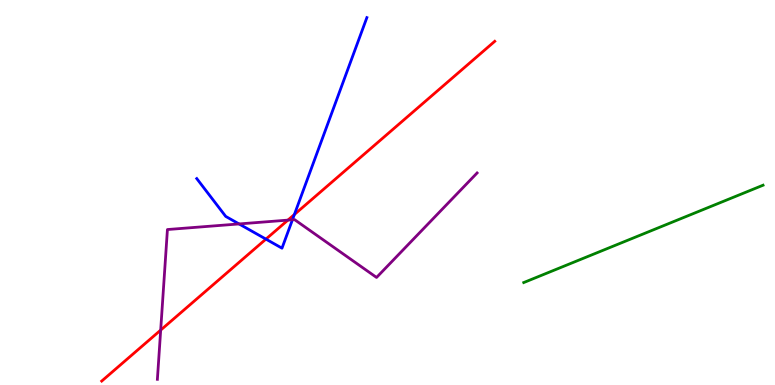[{'lines': ['blue', 'red'], 'intersections': [{'x': 3.43, 'y': 3.79}, {'x': 3.8, 'y': 4.43}]}, {'lines': ['green', 'red'], 'intersections': []}, {'lines': ['purple', 'red'], 'intersections': [{'x': 2.07, 'y': 1.43}, {'x': 3.72, 'y': 4.28}]}, {'lines': ['blue', 'green'], 'intersections': []}, {'lines': ['blue', 'purple'], 'intersections': [{'x': 3.08, 'y': 4.18}, {'x': 3.77, 'y': 4.29}]}, {'lines': ['green', 'purple'], 'intersections': []}]